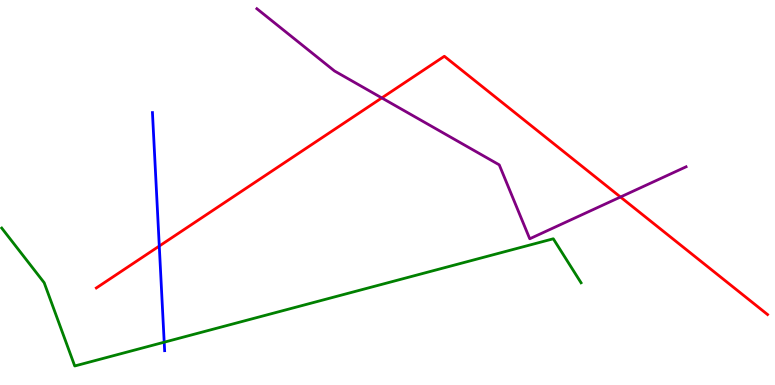[{'lines': ['blue', 'red'], 'intersections': [{'x': 2.06, 'y': 3.61}]}, {'lines': ['green', 'red'], 'intersections': []}, {'lines': ['purple', 'red'], 'intersections': [{'x': 4.93, 'y': 7.46}, {'x': 8.01, 'y': 4.88}]}, {'lines': ['blue', 'green'], 'intersections': [{'x': 2.12, 'y': 1.11}]}, {'lines': ['blue', 'purple'], 'intersections': []}, {'lines': ['green', 'purple'], 'intersections': []}]